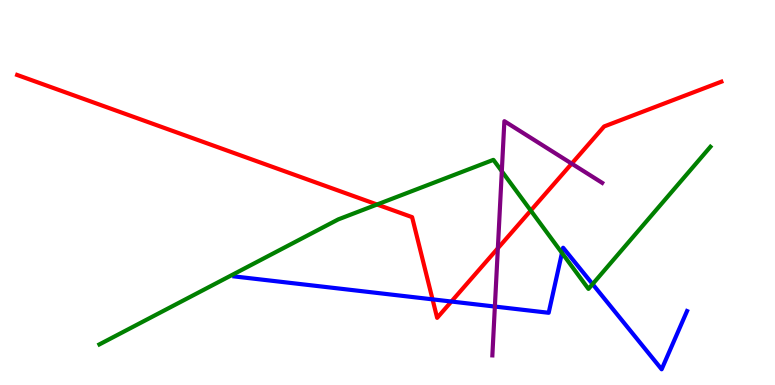[{'lines': ['blue', 'red'], 'intersections': [{'x': 5.58, 'y': 2.22}, {'x': 5.82, 'y': 2.17}]}, {'lines': ['green', 'red'], 'intersections': [{'x': 4.87, 'y': 4.69}, {'x': 6.85, 'y': 4.53}]}, {'lines': ['purple', 'red'], 'intersections': [{'x': 6.42, 'y': 3.55}, {'x': 7.38, 'y': 5.75}]}, {'lines': ['blue', 'green'], 'intersections': [{'x': 7.25, 'y': 3.43}, {'x': 7.65, 'y': 2.62}]}, {'lines': ['blue', 'purple'], 'intersections': [{'x': 6.39, 'y': 2.04}]}, {'lines': ['green', 'purple'], 'intersections': [{'x': 6.47, 'y': 5.55}]}]